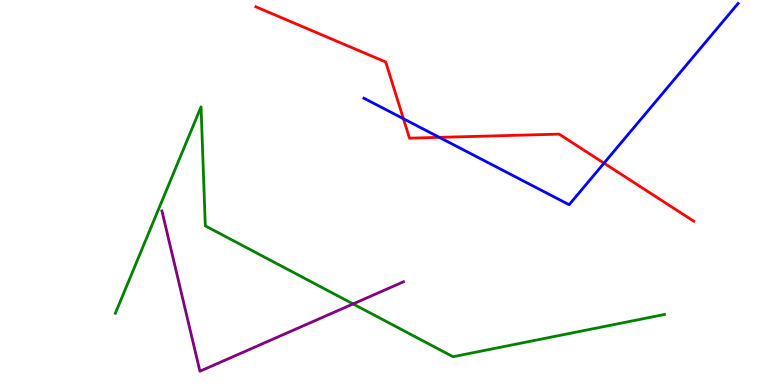[{'lines': ['blue', 'red'], 'intersections': [{'x': 5.21, 'y': 6.92}, {'x': 5.67, 'y': 6.43}, {'x': 7.79, 'y': 5.76}]}, {'lines': ['green', 'red'], 'intersections': []}, {'lines': ['purple', 'red'], 'intersections': []}, {'lines': ['blue', 'green'], 'intersections': []}, {'lines': ['blue', 'purple'], 'intersections': []}, {'lines': ['green', 'purple'], 'intersections': [{'x': 4.56, 'y': 2.11}]}]